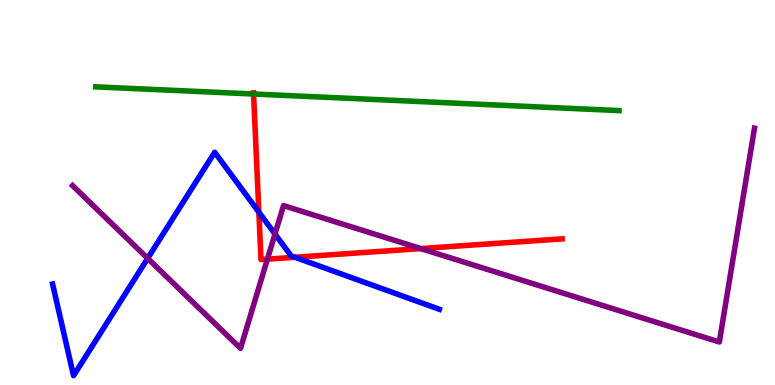[{'lines': ['blue', 'red'], 'intersections': [{'x': 3.34, 'y': 4.49}, {'x': 3.81, 'y': 3.32}]}, {'lines': ['green', 'red'], 'intersections': [{'x': 3.27, 'y': 7.56}]}, {'lines': ['purple', 'red'], 'intersections': [{'x': 3.45, 'y': 3.27}, {'x': 5.43, 'y': 3.54}]}, {'lines': ['blue', 'green'], 'intersections': []}, {'lines': ['blue', 'purple'], 'intersections': [{'x': 1.91, 'y': 3.29}, {'x': 3.55, 'y': 3.92}]}, {'lines': ['green', 'purple'], 'intersections': []}]